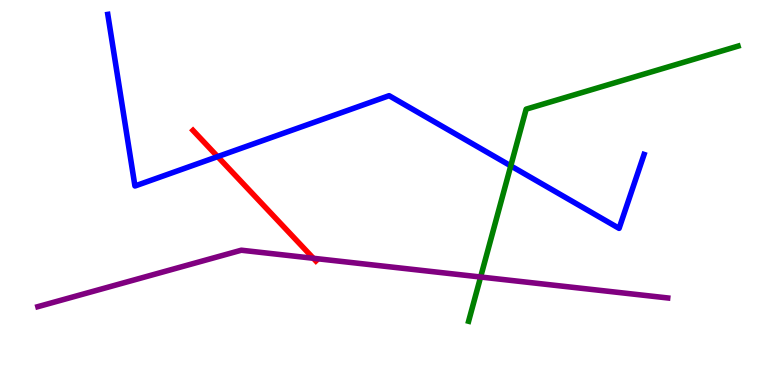[{'lines': ['blue', 'red'], 'intersections': [{'x': 2.81, 'y': 5.93}]}, {'lines': ['green', 'red'], 'intersections': []}, {'lines': ['purple', 'red'], 'intersections': [{'x': 4.04, 'y': 3.29}]}, {'lines': ['blue', 'green'], 'intersections': [{'x': 6.59, 'y': 5.69}]}, {'lines': ['blue', 'purple'], 'intersections': []}, {'lines': ['green', 'purple'], 'intersections': [{'x': 6.2, 'y': 2.8}]}]